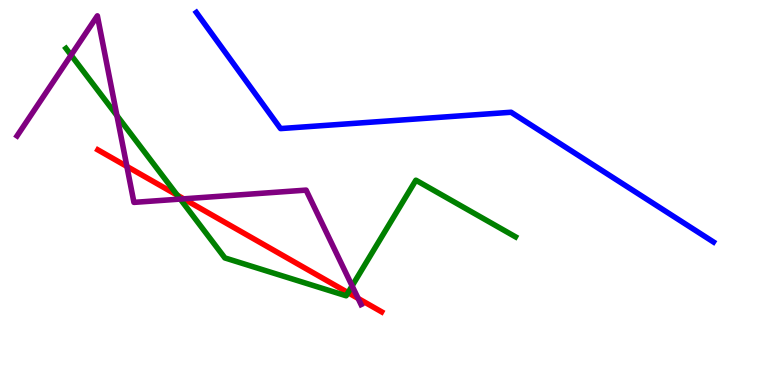[{'lines': ['blue', 'red'], 'intersections': []}, {'lines': ['green', 'red'], 'intersections': [{'x': 2.29, 'y': 4.93}, {'x': 4.49, 'y': 2.4}]}, {'lines': ['purple', 'red'], 'intersections': [{'x': 1.64, 'y': 5.68}, {'x': 2.37, 'y': 4.84}, {'x': 4.62, 'y': 2.25}]}, {'lines': ['blue', 'green'], 'intersections': []}, {'lines': ['blue', 'purple'], 'intersections': []}, {'lines': ['green', 'purple'], 'intersections': [{'x': 0.917, 'y': 8.57}, {'x': 1.51, 'y': 7.0}, {'x': 2.33, 'y': 4.83}, {'x': 4.54, 'y': 2.57}]}]